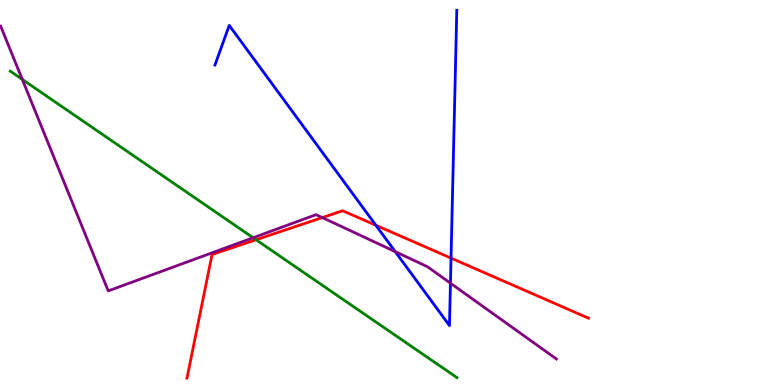[{'lines': ['blue', 'red'], 'intersections': [{'x': 4.85, 'y': 4.15}, {'x': 5.82, 'y': 3.3}]}, {'lines': ['green', 'red'], 'intersections': [{'x': 3.3, 'y': 3.77}]}, {'lines': ['purple', 'red'], 'intersections': [{'x': 4.16, 'y': 4.35}]}, {'lines': ['blue', 'green'], 'intersections': []}, {'lines': ['blue', 'purple'], 'intersections': [{'x': 5.1, 'y': 3.46}, {'x': 5.81, 'y': 2.64}]}, {'lines': ['green', 'purple'], 'intersections': [{'x': 0.288, 'y': 7.94}, {'x': 3.27, 'y': 3.82}]}]